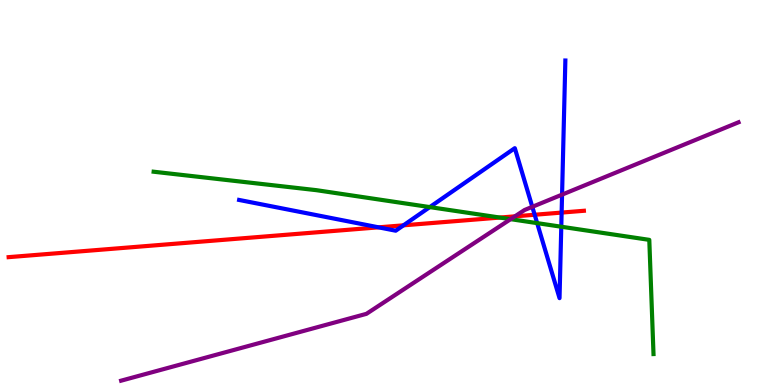[{'lines': ['blue', 'red'], 'intersections': [{'x': 4.88, 'y': 4.1}, {'x': 5.21, 'y': 4.15}, {'x': 6.9, 'y': 4.42}, {'x': 7.25, 'y': 4.48}]}, {'lines': ['green', 'red'], 'intersections': [{'x': 6.45, 'y': 4.35}]}, {'lines': ['purple', 'red'], 'intersections': [{'x': 6.64, 'y': 4.38}]}, {'lines': ['blue', 'green'], 'intersections': [{'x': 5.55, 'y': 4.62}, {'x': 6.93, 'y': 4.2}, {'x': 7.24, 'y': 4.11}]}, {'lines': ['blue', 'purple'], 'intersections': [{'x': 6.87, 'y': 4.63}, {'x': 7.25, 'y': 4.94}]}, {'lines': ['green', 'purple'], 'intersections': [{'x': 6.59, 'y': 4.31}]}]